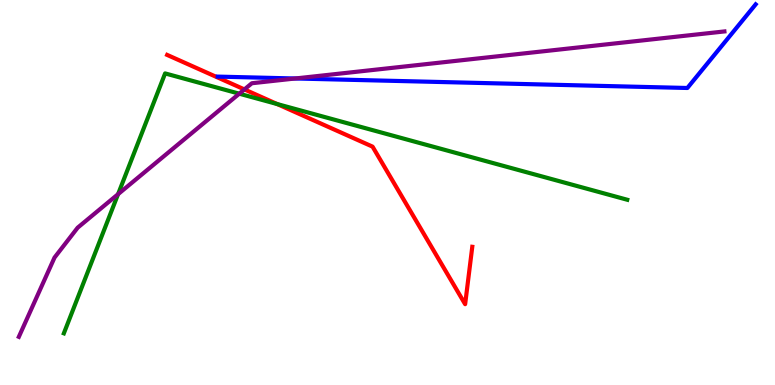[{'lines': ['blue', 'red'], 'intersections': []}, {'lines': ['green', 'red'], 'intersections': [{'x': 3.58, 'y': 7.3}]}, {'lines': ['purple', 'red'], 'intersections': [{'x': 3.15, 'y': 7.68}]}, {'lines': ['blue', 'green'], 'intersections': []}, {'lines': ['blue', 'purple'], 'intersections': [{'x': 3.81, 'y': 7.96}]}, {'lines': ['green', 'purple'], 'intersections': [{'x': 1.52, 'y': 4.96}, {'x': 3.09, 'y': 7.57}]}]